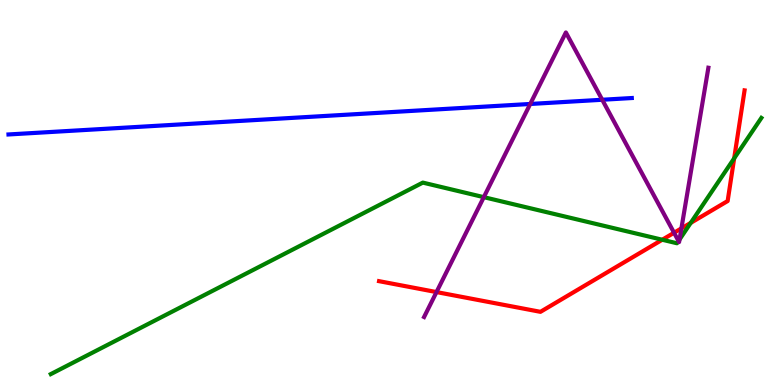[{'lines': ['blue', 'red'], 'intersections': []}, {'lines': ['green', 'red'], 'intersections': [{'x': 8.55, 'y': 3.77}, {'x': 8.91, 'y': 4.21}, {'x': 9.47, 'y': 5.89}]}, {'lines': ['purple', 'red'], 'intersections': [{'x': 5.63, 'y': 2.41}, {'x': 8.7, 'y': 3.95}, {'x': 8.79, 'y': 4.07}]}, {'lines': ['blue', 'green'], 'intersections': []}, {'lines': ['blue', 'purple'], 'intersections': [{'x': 6.84, 'y': 7.3}, {'x': 7.77, 'y': 7.41}]}, {'lines': ['green', 'purple'], 'intersections': [{'x': 6.24, 'y': 4.88}, {'x': 8.76, 'y': 3.74}, {'x': 8.77, 'y': 3.78}]}]